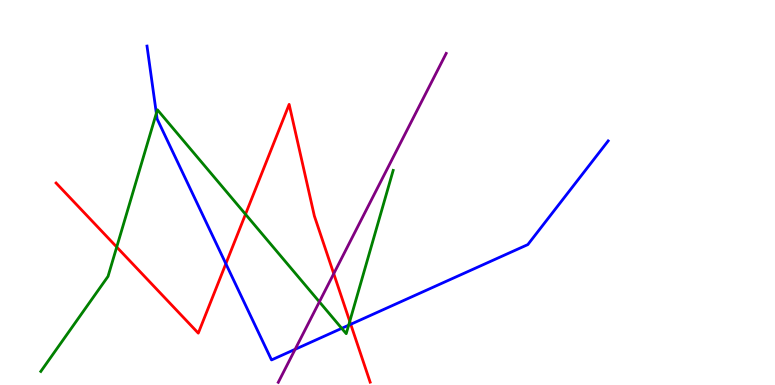[{'lines': ['blue', 'red'], 'intersections': [{'x': 2.91, 'y': 3.15}, {'x': 4.53, 'y': 1.58}]}, {'lines': ['green', 'red'], 'intersections': [{'x': 1.51, 'y': 3.58}, {'x': 3.17, 'y': 4.43}, {'x': 4.51, 'y': 1.65}]}, {'lines': ['purple', 'red'], 'intersections': [{'x': 4.31, 'y': 2.89}]}, {'lines': ['blue', 'green'], 'intersections': [{'x': 2.02, 'y': 7.06}, {'x': 4.41, 'y': 1.47}, {'x': 4.5, 'y': 1.55}]}, {'lines': ['blue', 'purple'], 'intersections': [{'x': 3.81, 'y': 0.927}]}, {'lines': ['green', 'purple'], 'intersections': [{'x': 4.12, 'y': 2.16}]}]